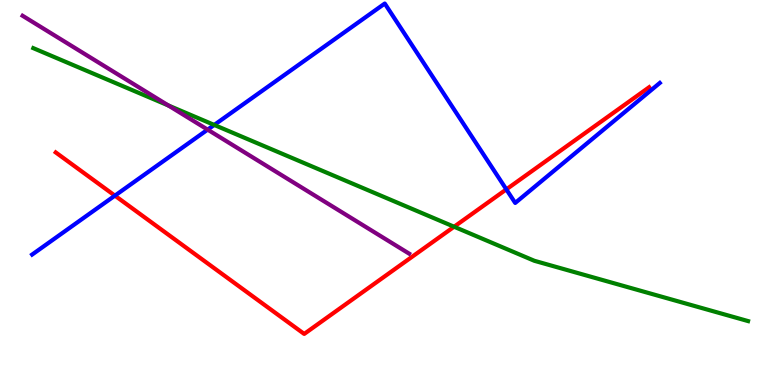[{'lines': ['blue', 'red'], 'intersections': [{'x': 1.48, 'y': 4.92}, {'x': 6.53, 'y': 5.08}]}, {'lines': ['green', 'red'], 'intersections': [{'x': 5.86, 'y': 4.11}]}, {'lines': ['purple', 'red'], 'intersections': []}, {'lines': ['blue', 'green'], 'intersections': [{'x': 2.76, 'y': 6.75}]}, {'lines': ['blue', 'purple'], 'intersections': [{'x': 2.68, 'y': 6.63}]}, {'lines': ['green', 'purple'], 'intersections': [{'x': 2.17, 'y': 7.26}]}]